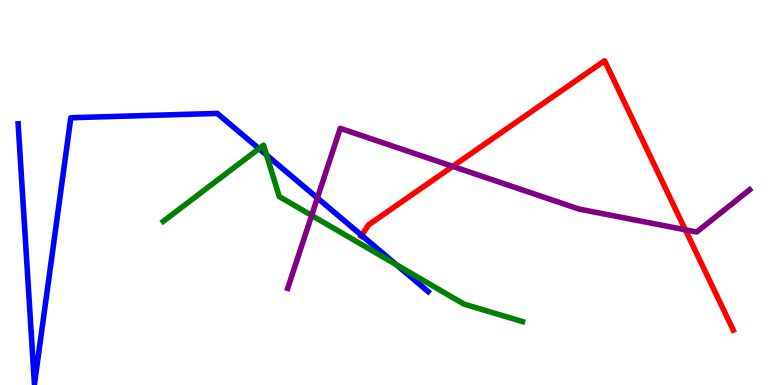[{'lines': ['blue', 'red'], 'intersections': [{'x': 4.67, 'y': 3.89}]}, {'lines': ['green', 'red'], 'intersections': []}, {'lines': ['purple', 'red'], 'intersections': [{'x': 5.84, 'y': 5.68}, {'x': 8.84, 'y': 4.03}]}, {'lines': ['blue', 'green'], 'intersections': [{'x': 3.34, 'y': 6.14}, {'x': 3.44, 'y': 5.97}, {'x': 5.12, 'y': 3.12}]}, {'lines': ['blue', 'purple'], 'intersections': [{'x': 4.1, 'y': 4.86}]}, {'lines': ['green', 'purple'], 'intersections': [{'x': 4.02, 'y': 4.4}]}]